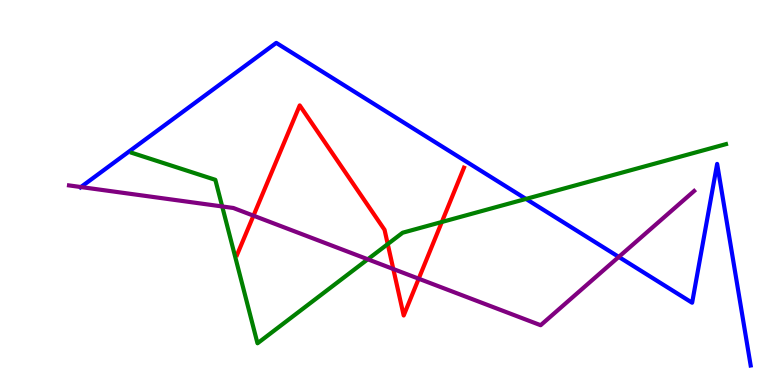[{'lines': ['blue', 'red'], 'intersections': []}, {'lines': ['green', 'red'], 'intersections': [{'x': 5.0, 'y': 3.66}, {'x': 5.7, 'y': 4.23}]}, {'lines': ['purple', 'red'], 'intersections': [{'x': 3.27, 'y': 4.4}, {'x': 5.07, 'y': 3.01}, {'x': 5.4, 'y': 2.76}]}, {'lines': ['blue', 'green'], 'intersections': [{'x': 6.79, 'y': 4.83}]}, {'lines': ['blue', 'purple'], 'intersections': [{'x': 1.04, 'y': 5.14}, {'x': 7.98, 'y': 3.33}]}, {'lines': ['green', 'purple'], 'intersections': [{'x': 2.87, 'y': 4.64}, {'x': 4.75, 'y': 3.27}]}]